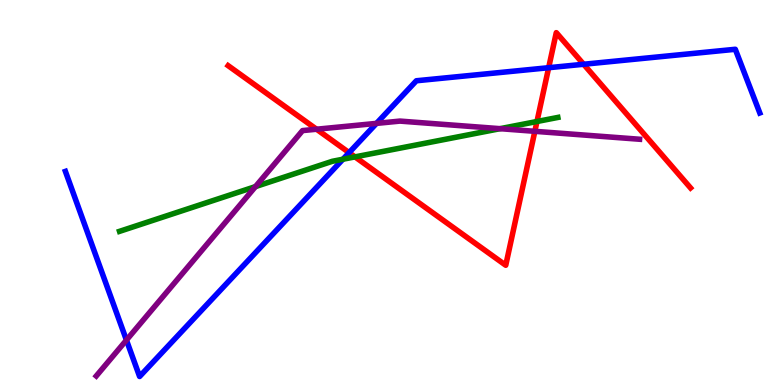[{'lines': ['blue', 'red'], 'intersections': [{'x': 4.5, 'y': 6.04}, {'x': 7.08, 'y': 8.24}, {'x': 7.53, 'y': 8.33}]}, {'lines': ['green', 'red'], 'intersections': [{'x': 4.58, 'y': 5.93}, {'x': 6.93, 'y': 6.84}]}, {'lines': ['purple', 'red'], 'intersections': [{'x': 4.08, 'y': 6.64}, {'x': 6.9, 'y': 6.59}]}, {'lines': ['blue', 'green'], 'intersections': [{'x': 4.43, 'y': 5.86}]}, {'lines': ['blue', 'purple'], 'intersections': [{'x': 1.63, 'y': 1.17}, {'x': 4.86, 'y': 6.8}]}, {'lines': ['green', 'purple'], 'intersections': [{'x': 3.3, 'y': 5.15}, {'x': 6.45, 'y': 6.66}]}]